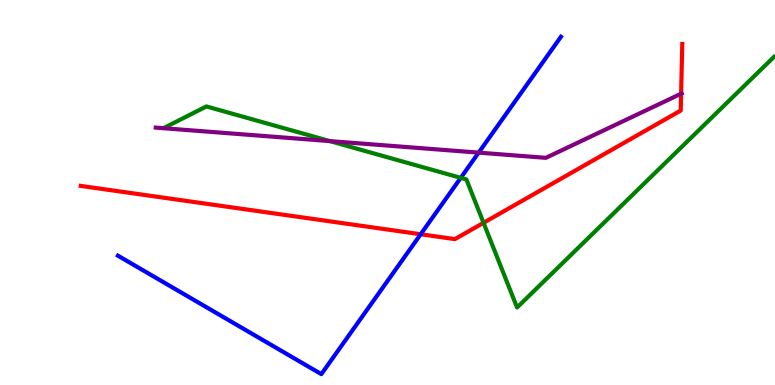[{'lines': ['blue', 'red'], 'intersections': [{'x': 5.43, 'y': 3.92}]}, {'lines': ['green', 'red'], 'intersections': [{'x': 6.24, 'y': 4.21}]}, {'lines': ['purple', 'red'], 'intersections': [{'x': 8.79, 'y': 7.57}]}, {'lines': ['blue', 'green'], 'intersections': [{'x': 5.95, 'y': 5.38}]}, {'lines': ['blue', 'purple'], 'intersections': [{'x': 6.18, 'y': 6.04}]}, {'lines': ['green', 'purple'], 'intersections': [{'x': 4.26, 'y': 6.33}]}]